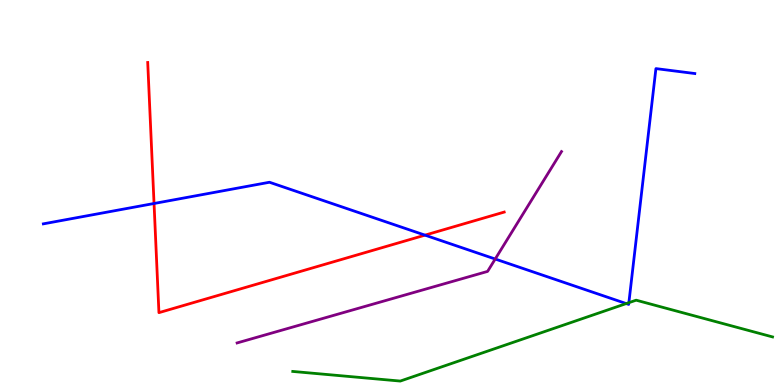[{'lines': ['blue', 'red'], 'intersections': [{'x': 1.99, 'y': 4.71}, {'x': 5.48, 'y': 3.89}]}, {'lines': ['green', 'red'], 'intersections': []}, {'lines': ['purple', 'red'], 'intersections': []}, {'lines': ['blue', 'green'], 'intersections': [{'x': 8.08, 'y': 2.11}, {'x': 8.11, 'y': 2.14}]}, {'lines': ['blue', 'purple'], 'intersections': [{'x': 6.39, 'y': 3.27}]}, {'lines': ['green', 'purple'], 'intersections': []}]